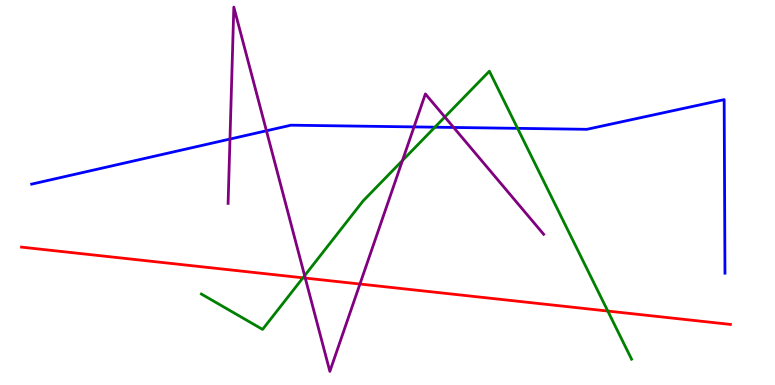[{'lines': ['blue', 'red'], 'intersections': []}, {'lines': ['green', 'red'], 'intersections': [{'x': 3.91, 'y': 2.78}, {'x': 7.84, 'y': 1.92}]}, {'lines': ['purple', 'red'], 'intersections': [{'x': 3.94, 'y': 2.78}, {'x': 4.64, 'y': 2.62}]}, {'lines': ['blue', 'green'], 'intersections': [{'x': 5.61, 'y': 6.7}, {'x': 6.68, 'y': 6.67}]}, {'lines': ['blue', 'purple'], 'intersections': [{'x': 2.97, 'y': 6.39}, {'x': 3.44, 'y': 6.6}, {'x': 5.34, 'y': 6.7}, {'x': 5.85, 'y': 6.69}]}, {'lines': ['green', 'purple'], 'intersections': [{'x': 3.93, 'y': 2.84}, {'x': 5.19, 'y': 5.83}, {'x': 5.74, 'y': 6.96}]}]